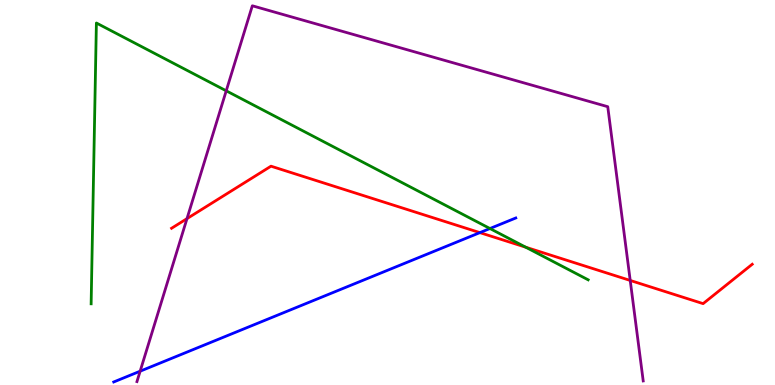[{'lines': ['blue', 'red'], 'intersections': [{'x': 6.19, 'y': 3.96}]}, {'lines': ['green', 'red'], 'intersections': [{'x': 6.78, 'y': 3.58}]}, {'lines': ['purple', 'red'], 'intersections': [{'x': 2.41, 'y': 4.32}, {'x': 8.13, 'y': 2.72}]}, {'lines': ['blue', 'green'], 'intersections': [{'x': 6.32, 'y': 4.06}]}, {'lines': ['blue', 'purple'], 'intersections': [{'x': 1.81, 'y': 0.359}]}, {'lines': ['green', 'purple'], 'intersections': [{'x': 2.92, 'y': 7.64}]}]